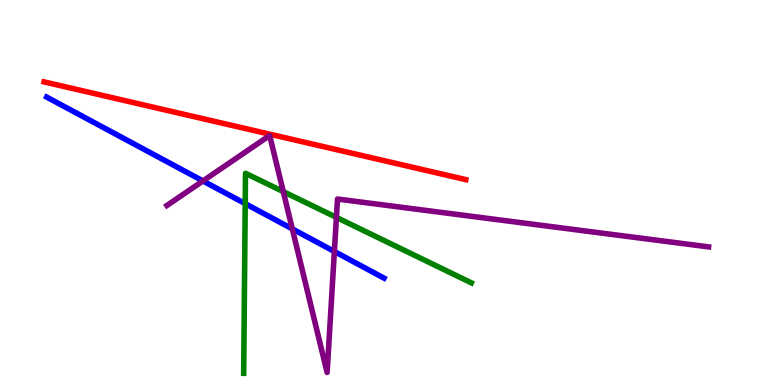[{'lines': ['blue', 'red'], 'intersections': []}, {'lines': ['green', 'red'], 'intersections': []}, {'lines': ['purple', 'red'], 'intersections': []}, {'lines': ['blue', 'green'], 'intersections': [{'x': 3.16, 'y': 4.71}]}, {'lines': ['blue', 'purple'], 'intersections': [{'x': 2.62, 'y': 5.3}, {'x': 3.77, 'y': 4.05}, {'x': 4.31, 'y': 3.47}]}, {'lines': ['green', 'purple'], 'intersections': [{'x': 3.66, 'y': 5.02}, {'x': 4.34, 'y': 4.35}]}]